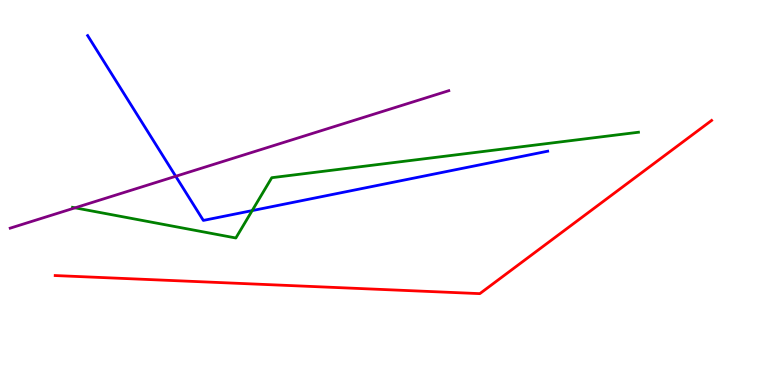[{'lines': ['blue', 'red'], 'intersections': []}, {'lines': ['green', 'red'], 'intersections': []}, {'lines': ['purple', 'red'], 'intersections': []}, {'lines': ['blue', 'green'], 'intersections': [{'x': 3.25, 'y': 4.53}]}, {'lines': ['blue', 'purple'], 'intersections': [{'x': 2.27, 'y': 5.42}]}, {'lines': ['green', 'purple'], 'intersections': [{'x': 0.969, 'y': 4.6}]}]